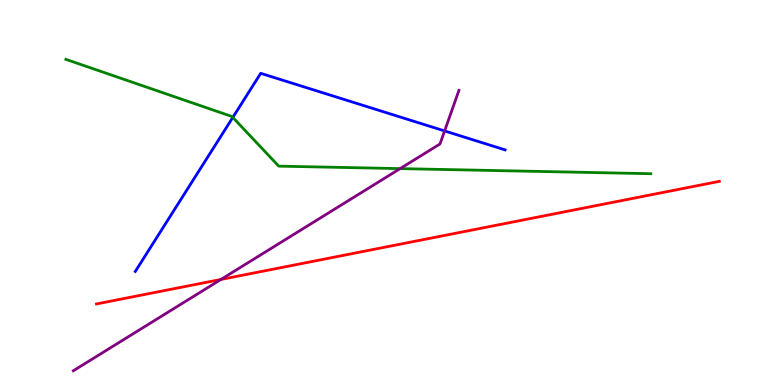[{'lines': ['blue', 'red'], 'intersections': []}, {'lines': ['green', 'red'], 'intersections': []}, {'lines': ['purple', 'red'], 'intersections': [{'x': 2.85, 'y': 2.74}]}, {'lines': ['blue', 'green'], 'intersections': [{'x': 3.0, 'y': 6.95}]}, {'lines': ['blue', 'purple'], 'intersections': [{'x': 5.74, 'y': 6.6}]}, {'lines': ['green', 'purple'], 'intersections': [{'x': 5.16, 'y': 5.62}]}]